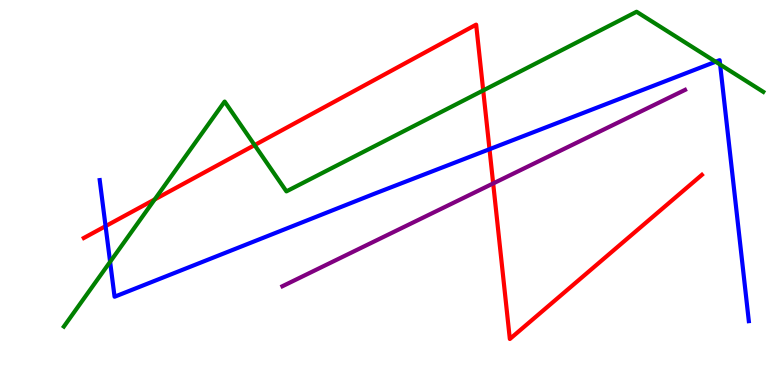[{'lines': ['blue', 'red'], 'intersections': [{'x': 1.36, 'y': 4.13}, {'x': 6.32, 'y': 6.12}]}, {'lines': ['green', 'red'], 'intersections': [{'x': 2.0, 'y': 4.82}, {'x': 3.29, 'y': 6.23}, {'x': 6.23, 'y': 7.65}]}, {'lines': ['purple', 'red'], 'intersections': [{'x': 6.36, 'y': 5.24}]}, {'lines': ['blue', 'green'], 'intersections': [{'x': 1.42, 'y': 3.2}, {'x': 9.23, 'y': 8.4}, {'x': 9.29, 'y': 8.32}]}, {'lines': ['blue', 'purple'], 'intersections': []}, {'lines': ['green', 'purple'], 'intersections': []}]